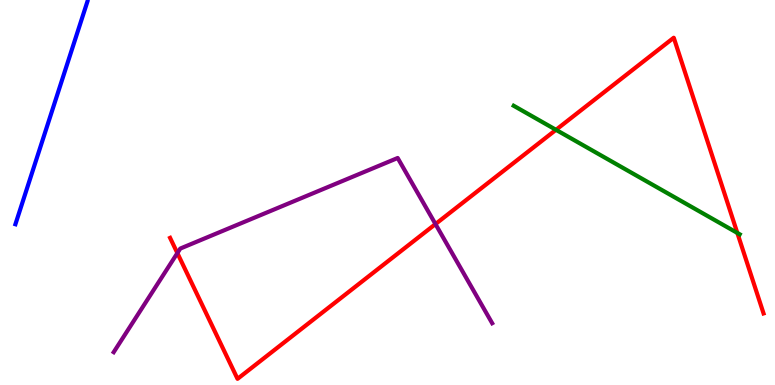[{'lines': ['blue', 'red'], 'intersections': []}, {'lines': ['green', 'red'], 'intersections': [{'x': 7.17, 'y': 6.63}, {'x': 9.51, 'y': 3.95}]}, {'lines': ['purple', 'red'], 'intersections': [{'x': 2.29, 'y': 3.43}, {'x': 5.62, 'y': 4.18}]}, {'lines': ['blue', 'green'], 'intersections': []}, {'lines': ['blue', 'purple'], 'intersections': []}, {'lines': ['green', 'purple'], 'intersections': []}]